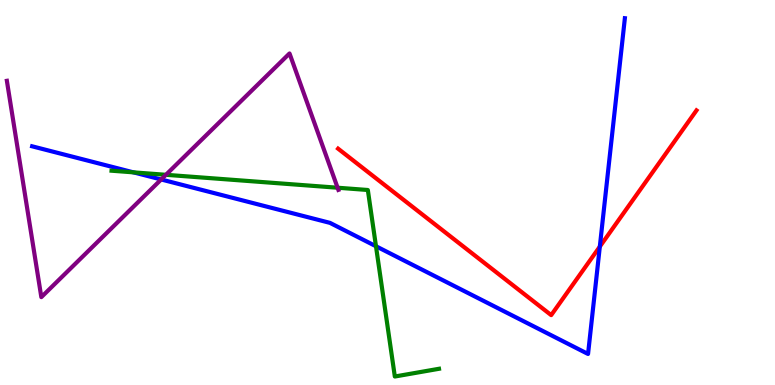[{'lines': ['blue', 'red'], 'intersections': [{'x': 7.74, 'y': 3.59}]}, {'lines': ['green', 'red'], 'intersections': []}, {'lines': ['purple', 'red'], 'intersections': []}, {'lines': ['blue', 'green'], 'intersections': [{'x': 1.72, 'y': 5.52}, {'x': 4.85, 'y': 3.6}]}, {'lines': ['blue', 'purple'], 'intersections': [{'x': 2.08, 'y': 5.34}]}, {'lines': ['green', 'purple'], 'intersections': [{'x': 2.14, 'y': 5.46}, {'x': 4.36, 'y': 5.12}]}]